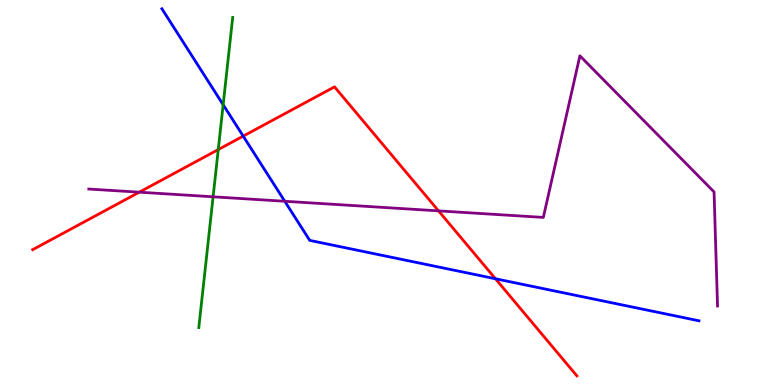[{'lines': ['blue', 'red'], 'intersections': [{'x': 3.14, 'y': 6.46}, {'x': 6.39, 'y': 2.76}]}, {'lines': ['green', 'red'], 'intersections': [{'x': 2.82, 'y': 6.11}]}, {'lines': ['purple', 'red'], 'intersections': [{'x': 1.8, 'y': 5.01}, {'x': 5.66, 'y': 4.52}]}, {'lines': ['blue', 'green'], 'intersections': [{'x': 2.88, 'y': 7.28}]}, {'lines': ['blue', 'purple'], 'intersections': [{'x': 3.67, 'y': 4.77}]}, {'lines': ['green', 'purple'], 'intersections': [{'x': 2.75, 'y': 4.89}]}]